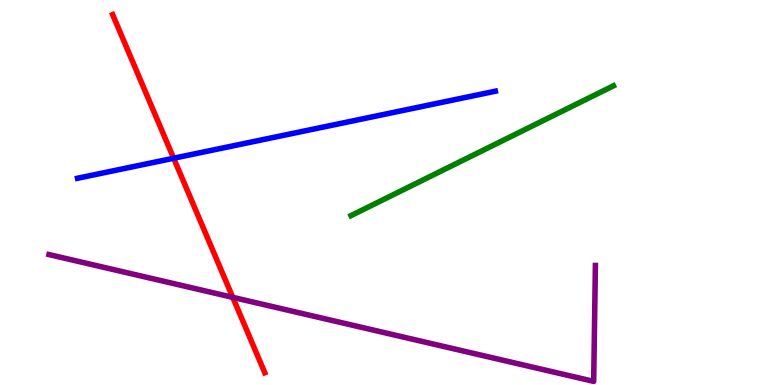[{'lines': ['blue', 'red'], 'intersections': [{'x': 2.24, 'y': 5.89}]}, {'lines': ['green', 'red'], 'intersections': []}, {'lines': ['purple', 'red'], 'intersections': [{'x': 3.0, 'y': 2.28}]}, {'lines': ['blue', 'green'], 'intersections': []}, {'lines': ['blue', 'purple'], 'intersections': []}, {'lines': ['green', 'purple'], 'intersections': []}]